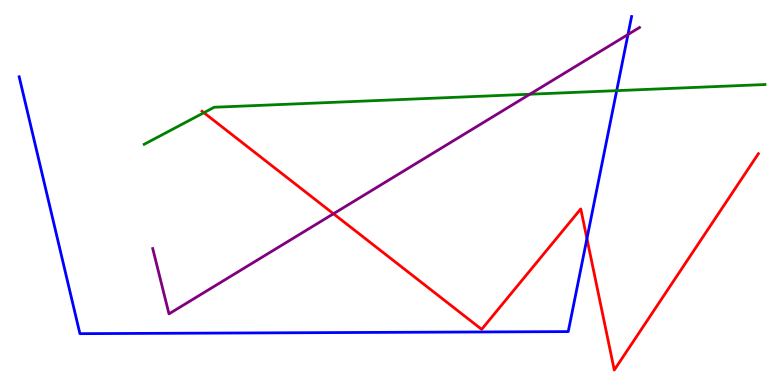[{'lines': ['blue', 'red'], 'intersections': [{'x': 7.57, 'y': 3.8}]}, {'lines': ['green', 'red'], 'intersections': [{'x': 2.63, 'y': 7.07}]}, {'lines': ['purple', 'red'], 'intersections': [{'x': 4.3, 'y': 4.45}]}, {'lines': ['blue', 'green'], 'intersections': [{'x': 7.96, 'y': 7.65}]}, {'lines': ['blue', 'purple'], 'intersections': [{'x': 8.1, 'y': 9.1}]}, {'lines': ['green', 'purple'], 'intersections': [{'x': 6.84, 'y': 7.55}]}]